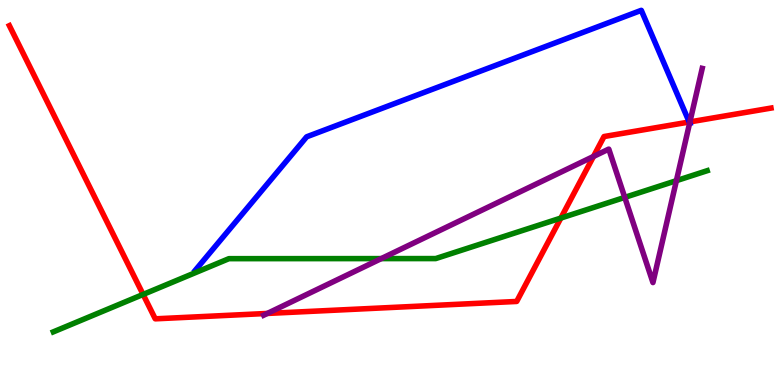[{'lines': ['blue', 'red'], 'intersections': [{'x': 8.89, 'y': 6.83}]}, {'lines': ['green', 'red'], 'intersections': [{'x': 1.85, 'y': 2.35}, {'x': 7.24, 'y': 4.34}]}, {'lines': ['purple', 'red'], 'intersections': [{'x': 3.45, 'y': 1.86}, {'x': 7.66, 'y': 5.94}, {'x': 8.9, 'y': 6.83}]}, {'lines': ['blue', 'green'], 'intersections': []}, {'lines': ['blue', 'purple'], 'intersections': [{'x': 8.9, 'y': 6.8}]}, {'lines': ['green', 'purple'], 'intersections': [{'x': 4.92, 'y': 3.28}, {'x': 8.06, 'y': 4.87}, {'x': 8.73, 'y': 5.31}]}]